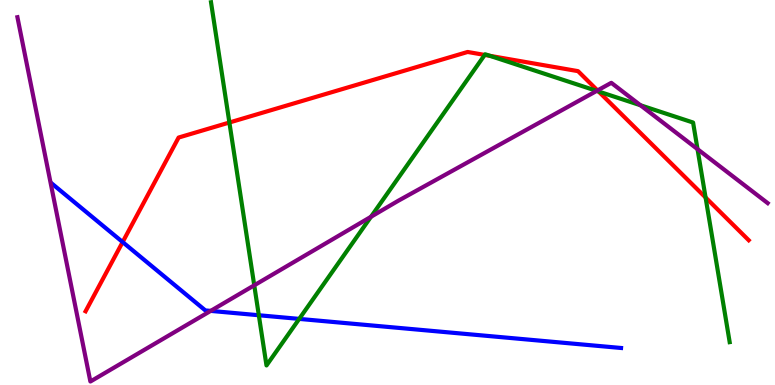[{'lines': ['blue', 'red'], 'intersections': [{'x': 1.58, 'y': 3.71}]}, {'lines': ['green', 'red'], 'intersections': [{'x': 2.96, 'y': 6.82}, {'x': 6.25, 'y': 8.57}, {'x': 6.32, 'y': 8.55}, {'x': 7.72, 'y': 7.62}, {'x': 9.1, 'y': 4.87}]}, {'lines': ['purple', 'red'], 'intersections': [{'x': 7.71, 'y': 7.65}]}, {'lines': ['blue', 'green'], 'intersections': [{'x': 3.34, 'y': 1.81}, {'x': 3.86, 'y': 1.72}]}, {'lines': ['blue', 'purple'], 'intersections': [{'x': 2.72, 'y': 1.92}]}, {'lines': ['green', 'purple'], 'intersections': [{'x': 3.28, 'y': 2.59}, {'x': 4.79, 'y': 4.37}, {'x': 7.7, 'y': 7.64}, {'x': 8.26, 'y': 7.27}, {'x': 9.0, 'y': 6.13}]}]